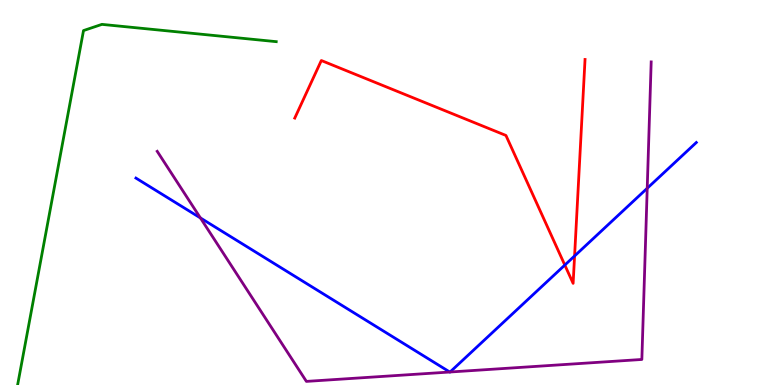[{'lines': ['blue', 'red'], 'intersections': [{'x': 7.29, 'y': 3.12}, {'x': 7.41, 'y': 3.35}]}, {'lines': ['green', 'red'], 'intersections': []}, {'lines': ['purple', 'red'], 'intersections': []}, {'lines': ['blue', 'green'], 'intersections': []}, {'lines': ['blue', 'purple'], 'intersections': [{'x': 2.59, 'y': 4.34}, {'x': 5.8, 'y': 0.337}, {'x': 5.81, 'y': 0.338}, {'x': 8.35, 'y': 5.11}]}, {'lines': ['green', 'purple'], 'intersections': []}]